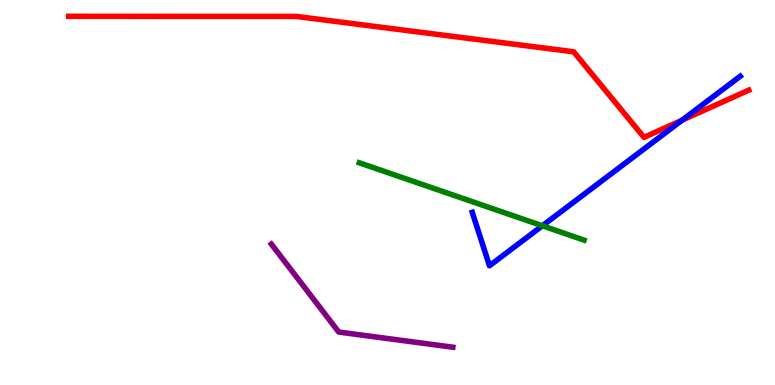[{'lines': ['blue', 'red'], 'intersections': [{'x': 8.8, 'y': 6.88}]}, {'lines': ['green', 'red'], 'intersections': []}, {'lines': ['purple', 'red'], 'intersections': []}, {'lines': ['blue', 'green'], 'intersections': [{'x': 7.0, 'y': 4.14}]}, {'lines': ['blue', 'purple'], 'intersections': []}, {'lines': ['green', 'purple'], 'intersections': []}]